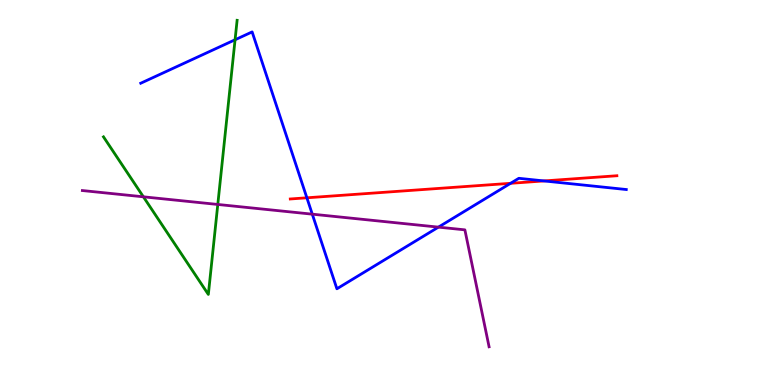[{'lines': ['blue', 'red'], 'intersections': [{'x': 3.96, 'y': 4.86}, {'x': 6.59, 'y': 5.24}, {'x': 7.02, 'y': 5.3}]}, {'lines': ['green', 'red'], 'intersections': []}, {'lines': ['purple', 'red'], 'intersections': []}, {'lines': ['blue', 'green'], 'intersections': [{'x': 3.03, 'y': 8.97}]}, {'lines': ['blue', 'purple'], 'intersections': [{'x': 4.03, 'y': 4.44}, {'x': 5.66, 'y': 4.1}]}, {'lines': ['green', 'purple'], 'intersections': [{'x': 1.85, 'y': 4.89}, {'x': 2.81, 'y': 4.69}]}]